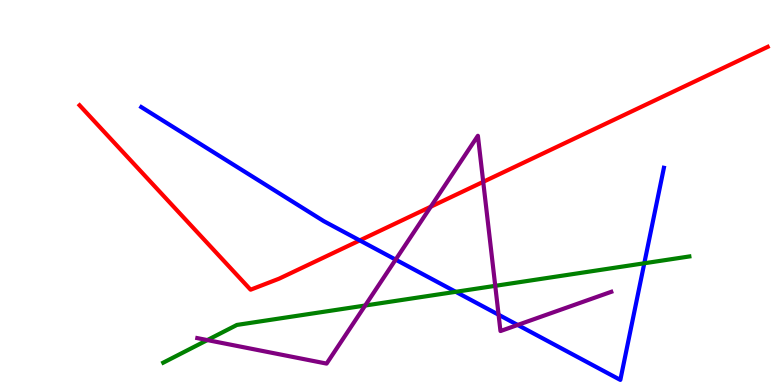[{'lines': ['blue', 'red'], 'intersections': [{'x': 4.64, 'y': 3.76}]}, {'lines': ['green', 'red'], 'intersections': []}, {'lines': ['purple', 'red'], 'intersections': [{'x': 5.56, 'y': 4.63}, {'x': 6.24, 'y': 5.28}]}, {'lines': ['blue', 'green'], 'intersections': [{'x': 5.88, 'y': 2.42}, {'x': 8.31, 'y': 3.16}]}, {'lines': ['blue', 'purple'], 'intersections': [{'x': 5.11, 'y': 3.26}, {'x': 6.43, 'y': 1.82}, {'x': 6.68, 'y': 1.56}]}, {'lines': ['green', 'purple'], 'intersections': [{'x': 2.68, 'y': 1.17}, {'x': 4.71, 'y': 2.06}, {'x': 6.39, 'y': 2.58}]}]